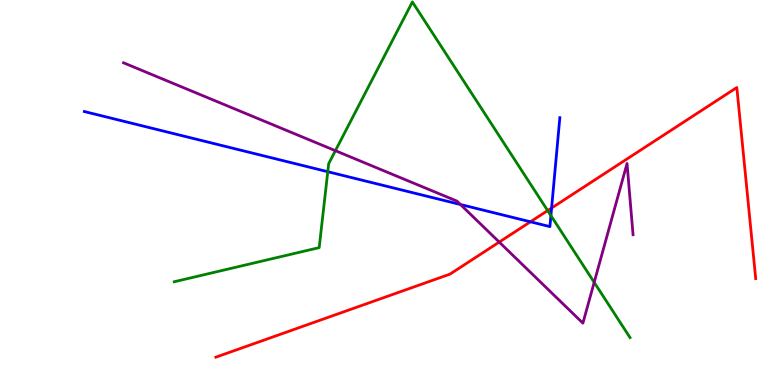[{'lines': ['blue', 'red'], 'intersections': [{'x': 6.84, 'y': 4.24}, {'x': 7.12, 'y': 4.6}]}, {'lines': ['green', 'red'], 'intersections': [{'x': 7.07, 'y': 4.53}]}, {'lines': ['purple', 'red'], 'intersections': [{'x': 6.44, 'y': 3.71}]}, {'lines': ['blue', 'green'], 'intersections': [{'x': 4.23, 'y': 5.54}, {'x': 7.11, 'y': 4.4}]}, {'lines': ['blue', 'purple'], 'intersections': [{'x': 5.94, 'y': 4.69}]}, {'lines': ['green', 'purple'], 'intersections': [{'x': 4.33, 'y': 6.09}, {'x': 7.67, 'y': 2.67}]}]